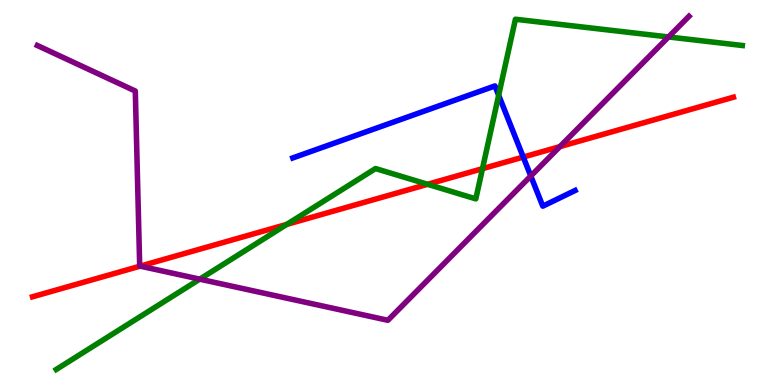[{'lines': ['blue', 'red'], 'intersections': [{'x': 6.75, 'y': 5.92}]}, {'lines': ['green', 'red'], 'intersections': [{'x': 3.7, 'y': 4.17}, {'x': 5.52, 'y': 5.21}, {'x': 6.23, 'y': 5.62}]}, {'lines': ['purple', 'red'], 'intersections': [{'x': 1.81, 'y': 3.09}, {'x': 7.22, 'y': 6.19}]}, {'lines': ['blue', 'green'], 'intersections': [{'x': 6.43, 'y': 7.53}]}, {'lines': ['blue', 'purple'], 'intersections': [{'x': 6.85, 'y': 5.43}]}, {'lines': ['green', 'purple'], 'intersections': [{'x': 2.58, 'y': 2.75}, {'x': 8.63, 'y': 9.04}]}]